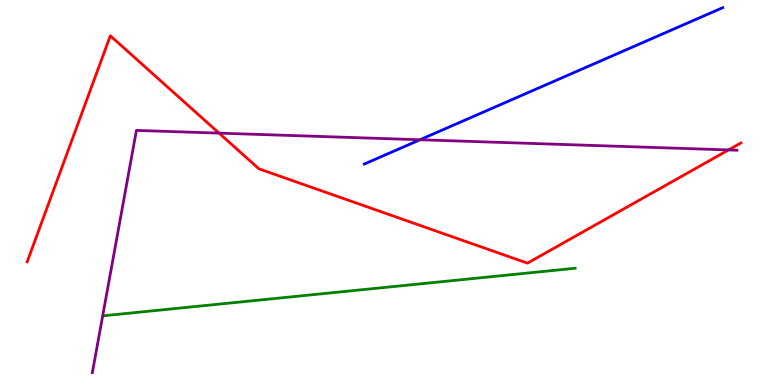[{'lines': ['blue', 'red'], 'intersections': []}, {'lines': ['green', 'red'], 'intersections': []}, {'lines': ['purple', 'red'], 'intersections': [{'x': 2.83, 'y': 6.54}, {'x': 9.4, 'y': 6.11}]}, {'lines': ['blue', 'green'], 'intersections': []}, {'lines': ['blue', 'purple'], 'intersections': [{'x': 5.42, 'y': 6.37}]}, {'lines': ['green', 'purple'], 'intersections': []}]